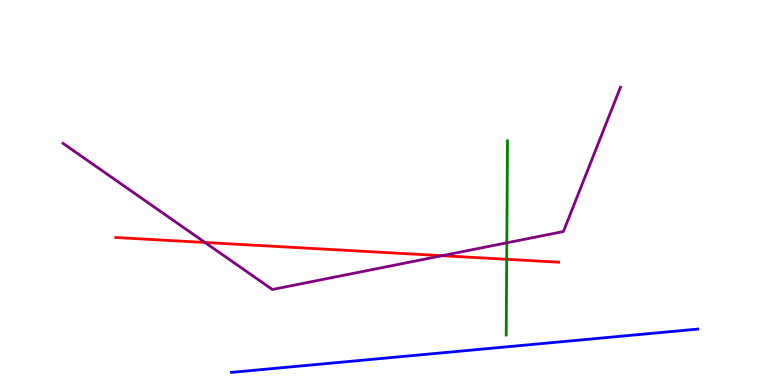[{'lines': ['blue', 'red'], 'intersections': []}, {'lines': ['green', 'red'], 'intersections': [{'x': 6.54, 'y': 3.27}]}, {'lines': ['purple', 'red'], 'intersections': [{'x': 2.65, 'y': 3.7}, {'x': 5.7, 'y': 3.36}]}, {'lines': ['blue', 'green'], 'intersections': []}, {'lines': ['blue', 'purple'], 'intersections': []}, {'lines': ['green', 'purple'], 'intersections': [{'x': 6.54, 'y': 3.69}]}]